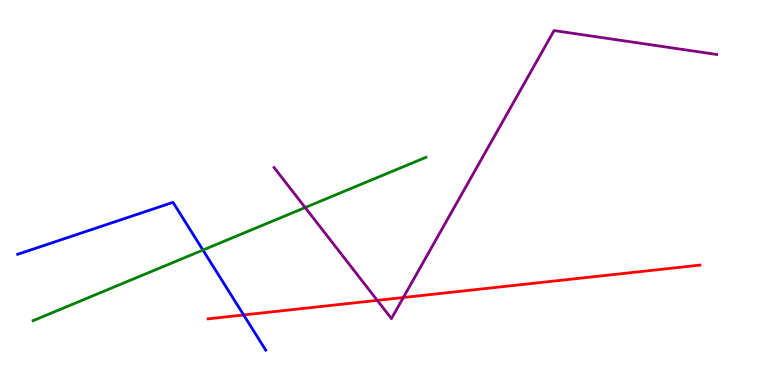[{'lines': ['blue', 'red'], 'intersections': [{'x': 3.14, 'y': 1.82}]}, {'lines': ['green', 'red'], 'intersections': []}, {'lines': ['purple', 'red'], 'intersections': [{'x': 4.87, 'y': 2.2}, {'x': 5.2, 'y': 2.27}]}, {'lines': ['blue', 'green'], 'intersections': [{'x': 2.62, 'y': 3.51}]}, {'lines': ['blue', 'purple'], 'intersections': []}, {'lines': ['green', 'purple'], 'intersections': [{'x': 3.94, 'y': 4.61}]}]